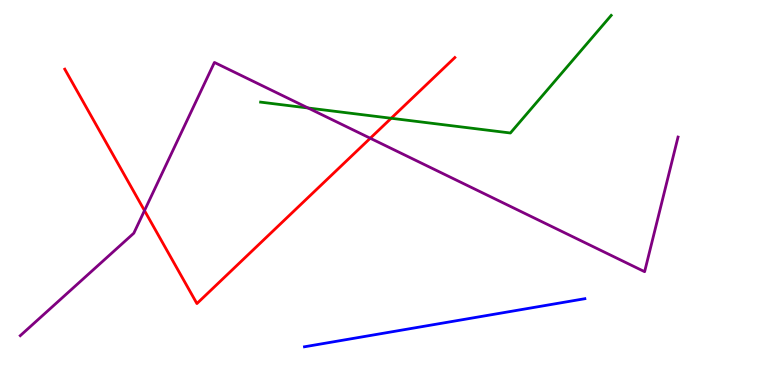[{'lines': ['blue', 'red'], 'intersections': []}, {'lines': ['green', 'red'], 'intersections': [{'x': 5.05, 'y': 6.93}]}, {'lines': ['purple', 'red'], 'intersections': [{'x': 1.86, 'y': 4.53}, {'x': 4.78, 'y': 6.41}]}, {'lines': ['blue', 'green'], 'intersections': []}, {'lines': ['blue', 'purple'], 'intersections': []}, {'lines': ['green', 'purple'], 'intersections': [{'x': 3.98, 'y': 7.2}]}]